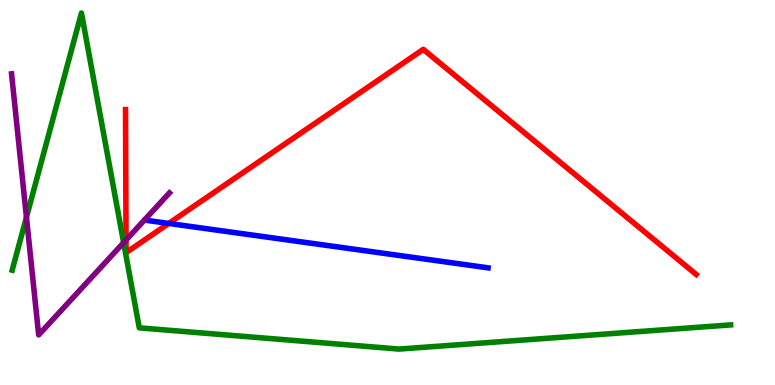[{'lines': ['blue', 'red'], 'intersections': [{'x': 2.18, 'y': 4.2}]}, {'lines': ['green', 'red'], 'intersections': []}, {'lines': ['purple', 'red'], 'intersections': [{'x': 1.63, 'y': 3.76}]}, {'lines': ['blue', 'green'], 'intersections': []}, {'lines': ['blue', 'purple'], 'intersections': []}, {'lines': ['green', 'purple'], 'intersections': [{'x': 0.341, 'y': 4.36}, {'x': 1.6, 'y': 3.7}]}]